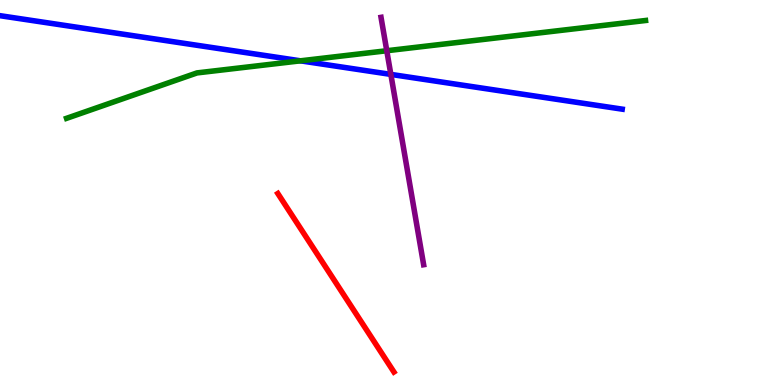[{'lines': ['blue', 'red'], 'intersections': []}, {'lines': ['green', 'red'], 'intersections': []}, {'lines': ['purple', 'red'], 'intersections': []}, {'lines': ['blue', 'green'], 'intersections': [{'x': 3.88, 'y': 8.42}]}, {'lines': ['blue', 'purple'], 'intersections': [{'x': 5.04, 'y': 8.07}]}, {'lines': ['green', 'purple'], 'intersections': [{'x': 4.99, 'y': 8.68}]}]